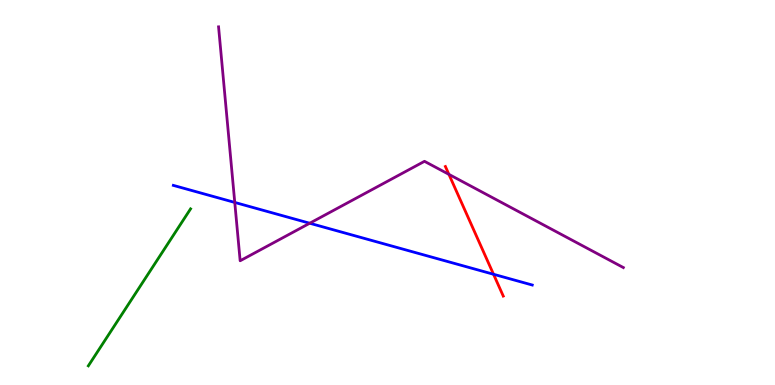[{'lines': ['blue', 'red'], 'intersections': [{'x': 6.37, 'y': 2.88}]}, {'lines': ['green', 'red'], 'intersections': []}, {'lines': ['purple', 'red'], 'intersections': [{'x': 5.79, 'y': 5.47}]}, {'lines': ['blue', 'green'], 'intersections': []}, {'lines': ['blue', 'purple'], 'intersections': [{'x': 3.03, 'y': 4.74}, {'x': 4.0, 'y': 4.2}]}, {'lines': ['green', 'purple'], 'intersections': []}]